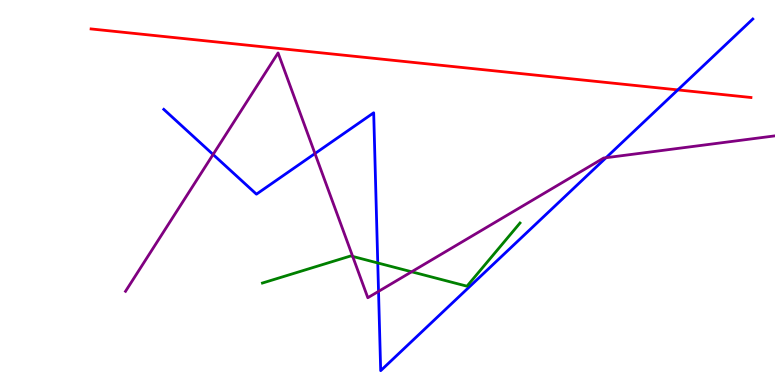[{'lines': ['blue', 'red'], 'intersections': [{'x': 8.75, 'y': 7.67}]}, {'lines': ['green', 'red'], 'intersections': []}, {'lines': ['purple', 'red'], 'intersections': []}, {'lines': ['blue', 'green'], 'intersections': [{'x': 4.87, 'y': 3.17}]}, {'lines': ['blue', 'purple'], 'intersections': [{'x': 2.75, 'y': 5.99}, {'x': 4.06, 'y': 6.01}, {'x': 4.88, 'y': 2.43}, {'x': 7.82, 'y': 5.9}]}, {'lines': ['green', 'purple'], 'intersections': [{'x': 4.55, 'y': 3.34}, {'x': 5.31, 'y': 2.94}]}]